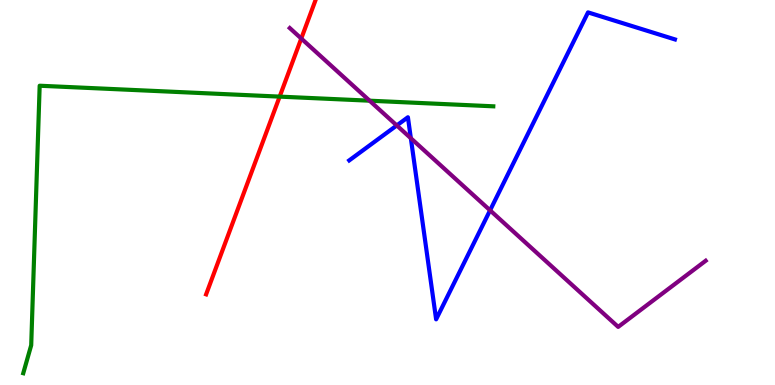[{'lines': ['blue', 'red'], 'intersections': []}, {'lines': ['green', 'red'], 'intersections': [{'x': 3.61, 'y': 7.49}]}, {'lines': ['purple', 'red'], 'intersections': [{'x': 3.89, 'y': 9.0}]}, {'lines': ['blue', 'green'], 'intersections': []}, {'lines': ['blue', 'purple'], 'intersections': [{'x': 5.12, 'y': 6.74}, {'x': 5.3, 'y': 6.41}, {'x': 6.32, 'y': 4.54}]}, {'lines': ['green', 'purple'], 'intersections': [{'x': 4.77, 'y': 7.38}]}]